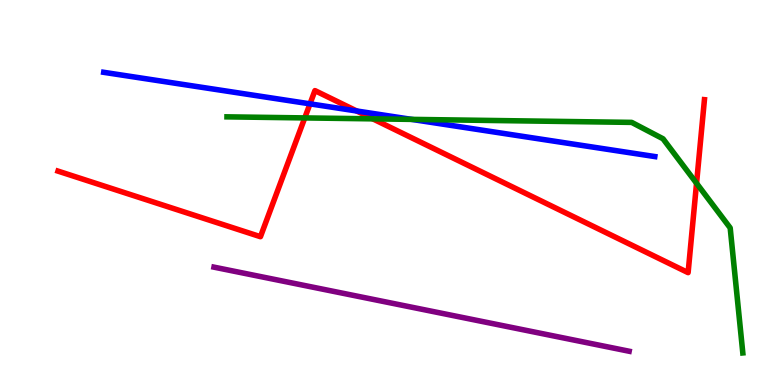[{'lines': ['blue', 'red'], 'intersections': [{'x': 4.0, 'y': 7.3}, {'x': 4.6, 'y': 7.12}]}, {'lines': ['green', 'red'], 'intersections': [{'x': 3.93, 'y': 6.94}, {'x': 4.81, 'y': 6.91}, {'x': 8.99, 'y': 5.24}]}, {'lines': ['purple', 'red'], 'intersections': []}, {'lines': ['blue', 'green'], 'intersections': [{'x': 5.31, 'y': 6.9}]}, {'lines': ['blue', 'purple'], 'intersections': []}, {'lines': ['green', 'purple'], 'intersections': []}]